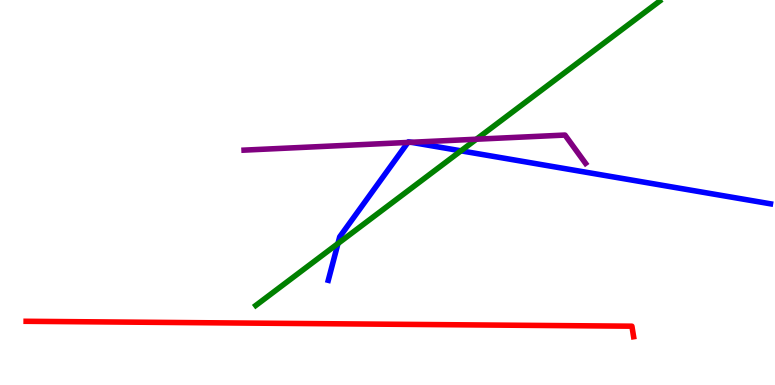[{'lines': ['blue', 'red'], 'intersections': []}, {'lines': ['green', 'red'], 'intersections': []}, {'lines': ['purple', 'red'], 'intersections': []}, {'lines': ['blue', 'green'], 'intersections': [{'x': 4.36, 'y': 3.67}, {'x': 5.95, 'y': 6.08}]}, {'lines': ['blue', 'purple'], 'intersections': [{'x': 5.26, 'y': 6.3}, {'x': 5.3, 'y': 6.3}]}, {'lines': ['green', 'purple'], 'intersections': [{'x': 6.15, 'y': 6.38}]}]